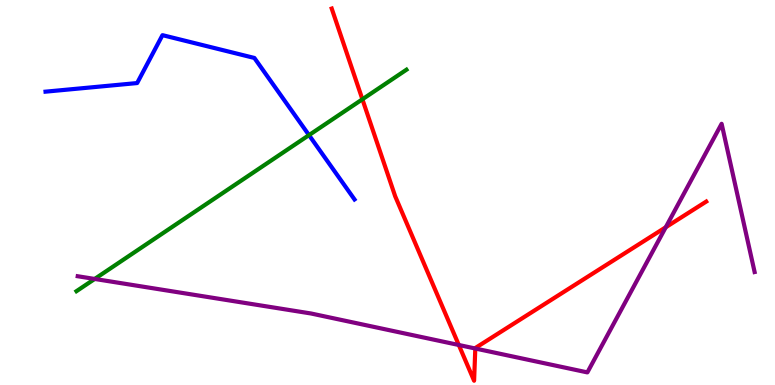[{'lines': ['blue', 'red'], 'intersections': []}, {'lines': ['green', 'red'], 'intersections': [{'x': 4.68, 'y': 7.42}]}, {'lines': ['purple', 'red'], 'intersections': [{'x': 5.92, 'y': 1.04}, {'x': 6.13, 'y': 0.948}, {'x': 8.59, 'y': 4.1}]}, {'lines': ['blue', 'green'], 'intersections': [{'x': 3.99, 'y': 6.49}]}, {'lines': ['blue', 'purple'], 'intersections': []}, {'lines': ['green', 'purple'], 'intersections': [{'x': 1.22, 'y': 2.75}]}]